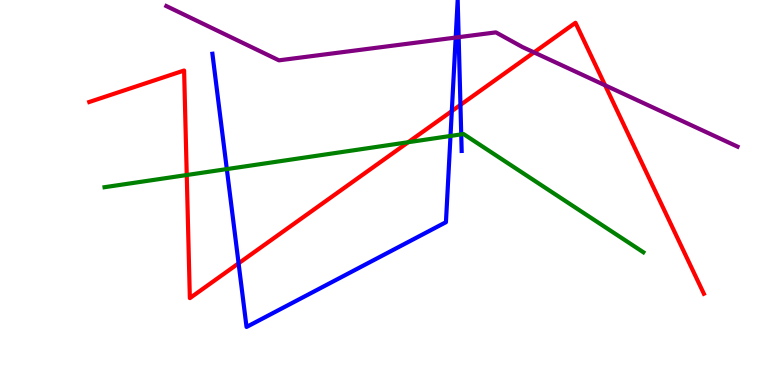[{'lines': ['blue', 'red'], 'intersections': [{'x': 3.08, 'y': 3.16}, {'x': 5.83, 'y': 7.11}, {'x': 5.94, 'y': 7.27}]}, {'lines': ['green', 'red'], 'intersections': [{'x': 2.41, 'y': 5.45}, {'x': 5.27, 'y': 6.31}]}, {'lines': ['purple', 'red'], 'intersections': [{'x': 6.89, 'y': 8.64}, {'x': 7.81, 'y': 7.78}]}, {'lines': ['blue', 'green'], 'intersections': [{'x': 2.93, 'y': 5.61}, {'x': 5.81, 'y': 6.47}, {'x': 5.95, 'y': 6.51}]}, {'lines': ['blue', 'purple'], 'intersections': [{'x': 5.88, 'y': 9.02}, {'x': 5.92, 'y': 9.03}]}, {'lines': ['green', 'purple'], 'intersections': []}]